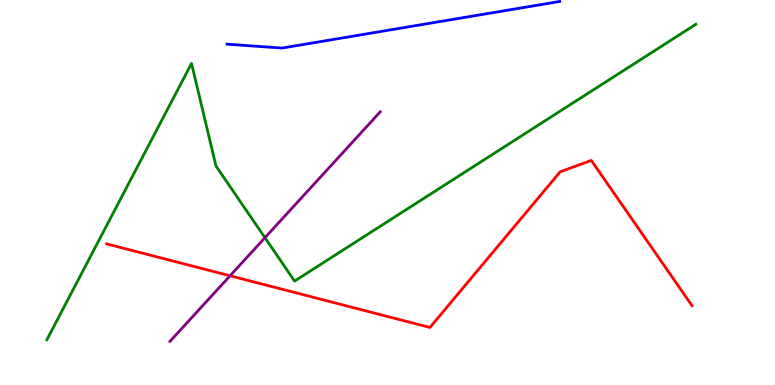[{'lines': ['blue', 'red'], 'intersections': []}, {'lines': ['green', 'red'], 'intersections': []}, {'lines': ['purple', 'red'], 'intersections': [{'x': 2.97, 'y': 2.84}]}, {'lines': ['blue', 'green'], 'intersections': []}, {'lines': ['blue', 'purple'], 'intersections': []}, {'lines': ['green', 'purple'], 'intersections': [{'x': 3.42, 'y': 3.83}]}]